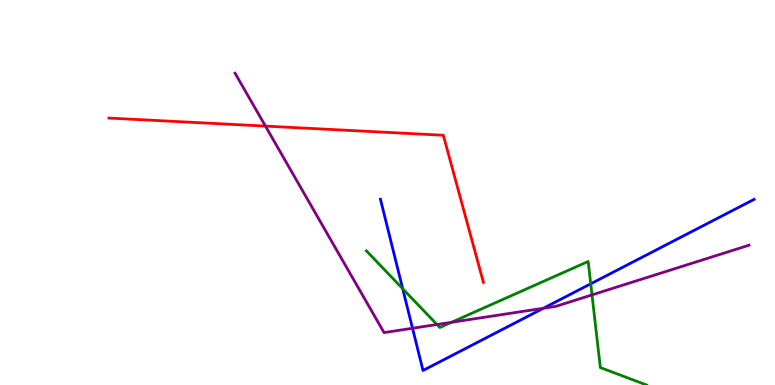[{'lines': ['blue', 'red'], 'intersections': []}, {'lines': ['green', 'red'], 'intersections': []}, {'lines': ['purple', 'red'], 'intersections': [{'x': 3.43, 'y': 6.72}]}, {'lines': ['blue', 'green'], 'intersections': [{'x': 5.2, 'y': 2.5}, {'x': 7.62, 'y': 2.63}]}, {'lines': ['blue', 'purple'], 'intersections': [{'x': 5.32, 'y': 1.47}, {'x': 7.01, 'y': 1.99}]}, {'lines': ['green', 'purple'], 'intersections': [{'x': 5.64, 'y': 1.57}, {'x': 5.83, 'y': 1.63}, {'x': 7.64, 'y': 2.34}]}]